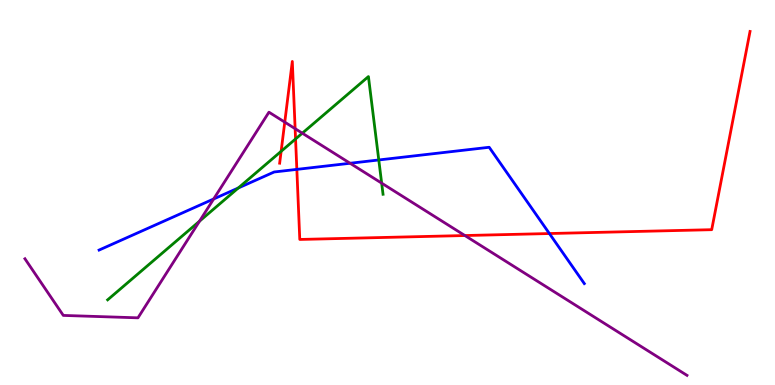[{'lines': ['blue', 'red'], 'intersections': [{'x': 3.83, 'y': 5.6}, {'x': 7.09, 'y': 3.93}]}, {'lines': ['green', 'red'], 'intersections': [{'x': 3.63, 'y': 6.07}, {'x': 3.81, 'y': 6.39}]}, {'lines': ['purple', 'red'], 'intersections': [{'x': 3.67, 'y': 6.83}, {'x': 3.81, 'y': 6.66}, {'x': 6.0, 'y': 3.88}]}, {'lines': ['blue', 'green'], 'intersections': [{'x': 3.07, 'y': 5.12}, {'x': 4.89, 'y': 5.85}]}, {'lines': ['blue', 'purple'], 'intersections': [{'x': 2.76, 'y': 4.83}, {'x': 4.52, 'y': 5.76}]}, {'lines': ['green', 'purple'], 'intersections': [{'x': 2.57, 'y': 4.25}, {'x': 3.9, 'y': 6.54}, {'x': 4.92, 'y': 5.24}]}]